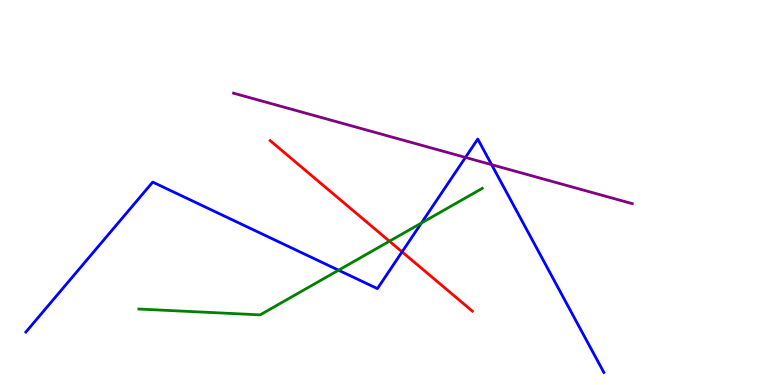[{'lines': ['blue', 'red'], 'intersections': [{'x': 5.19, 'y': 3.46}]}, {'lines': ['green', 'red'], 'intersections': [{'x': 5.03, 'y': 3.73}]}, {'lines': ['purple', 'red'], 'intersections': []}, {'lines': ['blue', 'green'], 'intersections': [{'x': 4.37, 'y': 2.98}, {'x': 5.44, 'y': 4.21}]}, {'lines': ['blue', 'purple'], 'intersections': [{'x': 6.01, 'y': 5.91}, {'x': 6.34, 'y': 5.72}]}, {'lines': ['green', 'purple'], 'intersections': []}]